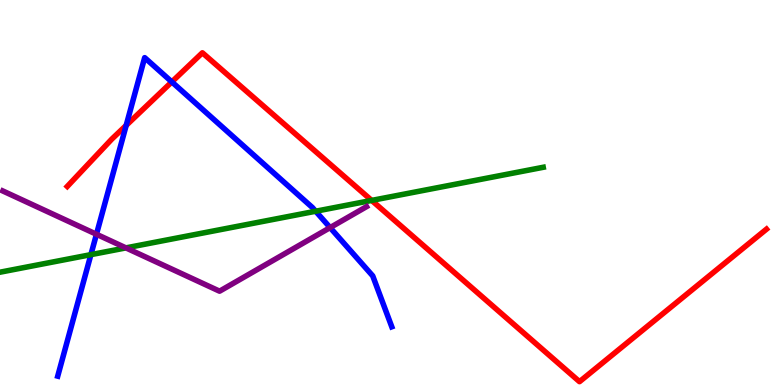[{'lines': ['blue', 'red'], 'intersections': [{'x': 1.63, 'y': 6.74}, {'x': 2.22, 'y': 7.87}]}, {'lines': ['green', 'red'], 'intersections': [{'x': 4.8, 'y': 4.79}]}, {'lines': ['purple', 'red'], 'intersections': []}, {'lines': ['blue', 'green'], 'intersections': [{'x': 1.17, 'y': 3.39}, {'x': 4.07, 'y': 4.51}]}, {'lines': ['blue', 'purple'], 'intersections': [{'x': 1.24, 'y': 3.92}, {'x': 4.26, 'y': 4.09}]}, {'lines': ['green', 'purple'], 'intersections': [{'x': 1.62, 'y': 3.56}]}]